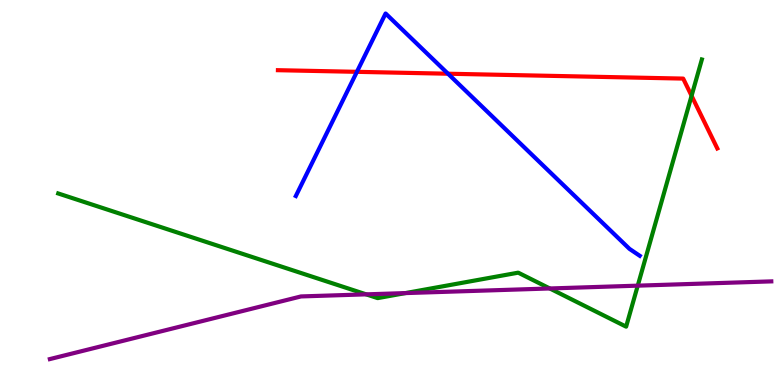[{'lines': ['blue', 'red'], 'intersections': [{'x': 4.61, 'y': 8.13}, {'x': 5.78, 'y': 8.09}]}, {'lines': ['green', 'red'], 'intersections': [{'x': 8.92, 'y': 7.51}]}, {'lines': ['purple', 'red'], 'intersections': []}, {'lines': ['blue', 'green'], 'intersections': []}, {'lines': ['blue', 'purple'], 'intersections': []}, {'lines': ['green', 'purple'], 'intersections': [{'x': 4.72, 'y': 2.35}, {'x': 5.23, 'y': 2.39}, {'x': 7.09, 'y': 2.51}, {'x': 8.23, 'y': 2.58}]}]